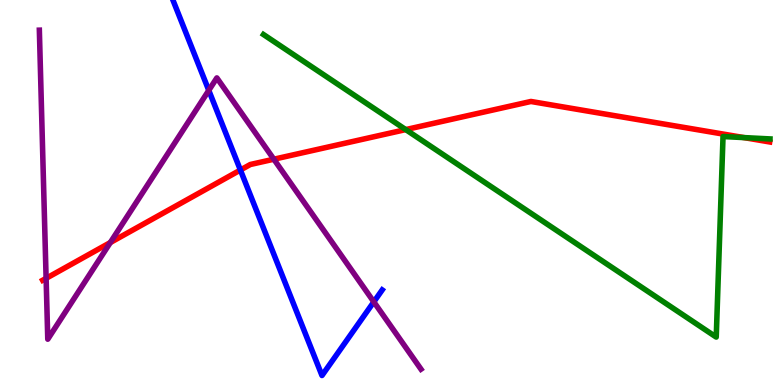[{'lines': ['blue', 'red'], 'intersections': [{'x': 3.1, 'y': 5.58}]}, {'lines': ['green', 'red'], 'intersections': [{'x': 5.24, 'y': 6.63}, {'x': 9.6, 'y': 6.43}]}, {'lines': ['purple', 'red'], 'intersections': [{'x': 0.595, 'y': 2.77}, {'x': 1.42, 'y': 3.7}, {'x': 3.53, 'y': 5.86}]}, {'lines': ['blue', 'green'], 'intersections': []}, {'lines': ['blue', 'purple'], 'intersections': [{'x': 2.69, 'y': 7.65}, {'x': 4.82, 'y': 2.16}]}, {'lines': ['green', 'purple'], 'intersections': []}]